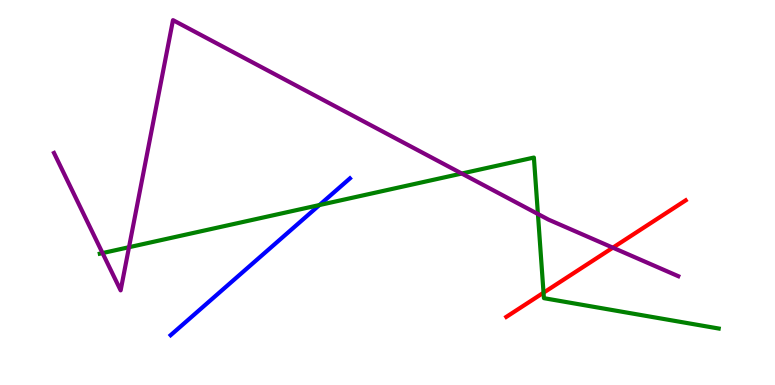[{'lines': ['blue', 'red'], 'intersections': []}, {'lines': ['green', 'red'], 'intersections': [{'x': 7.01, 'y': 2.4}]}, {'lines': ['purple', 'red'], 'intersections': [{'x': 7.91, 'y': 3.57}]}, {'lines': ['blue', 'green'], 'intersections': [{'x': 4.12, 'y': 4.67}]}, {'lines': ['blue', 'purple'], 'intersections': []}, {'lines': ['green', 'purple'], 'intersections': [{'x': 1.32, 'y': 3.43}, {'x': 1.66, 'y': 3.58}, {'x': 5.96, 'y': 5.49}, {'x': 6.94, 'y': 4.44}]}]